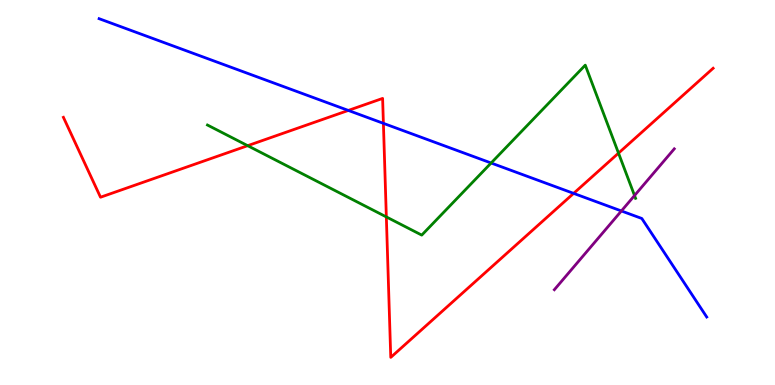[{'lines': ['blue', 'red'], 'intersections': [{'x': 4.49, 'y': 7.13}, {'x': 4.95, 'y': 6.8}, {'x': 7.4, 'y': 4.98}]}, {'lines': ['green', 'red'], 'intersections': [{'x': 3.2, 'y': 6.22}, {'x': 4.99, 'y': 4.37}, {'x': 7.98, 'y': 6.02}]}, {'lines': ['purple', 'red'], 'intersections': []}, {'lines': ['blue', 'green'], 'intersections': [{'x': 6.34, 'y': 5.77}]}, {'lines': ['blue', 'purple'], 'intersections': [{'x': 8.02, 'y': 4.52}]}, {'lines': ['green', 'purple'], 'intersections': [{'x': 8.19, 'y': 4.92}]}]